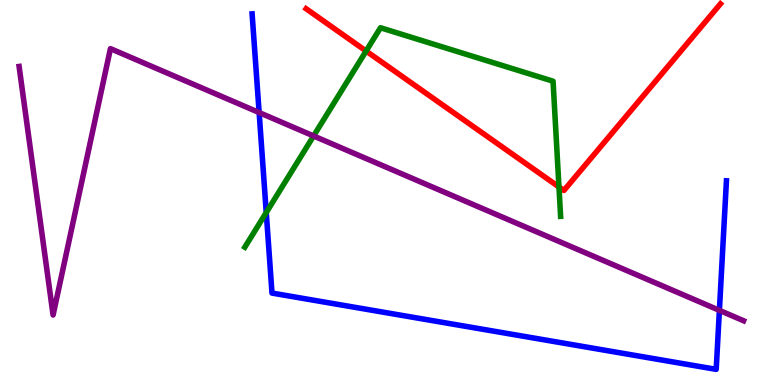[{'lines': ['blue', 'red'], 'intersections': []}, {'lines': ['green', 'red'], 'intersections': [{'x': 4.72, 'y': 8.67}, {'x': 7.21, 'y': 5.14}]}, {'lines': ['purple', 'red'], 'intersections': []}, {'lines': ['blue', 'green'], 'intersections': [{'x': 3.44, 'y': 4.48}]}, {'lines': ['blue', 'purple'], 'intersections': [{'x': 3.34, 'y': 7.08}, {'x': 9.28, 'y': 1.94}]}, {'lines': ['green', 'purple'], 'intersections': [{'x': 4.05, 'y': 6.47}]}]